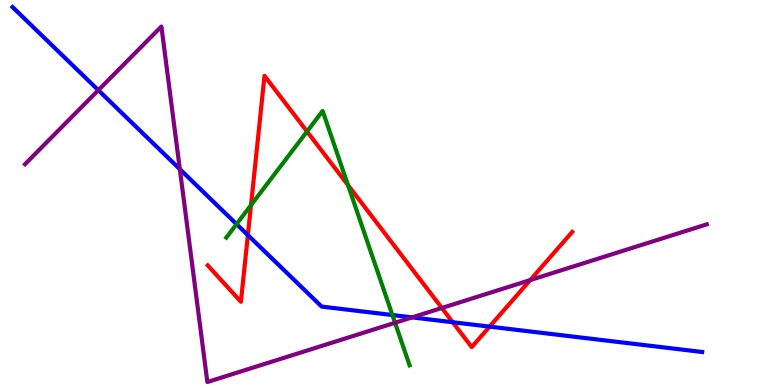[{'lines': ['blue', 'red'], 'intersections': [{'x': 3.2, 'y': 3.89}, {'x': 5.84, 'y': 1.63}, {'x': 6.32, 'y': 1.52}]}, {'lines': ['green', 'red'], 'intersections': [{'x': 3.24, 'y': 4.67}, {'x': 3.96, 'y': 6.58}, {'x': 4.49, 'y': 5.19}]}, {'lines': ['purple', 'red'], 'intersections': [{'x': 5.7, 'y': 2.0}, {'x': 6.84, 'y': 2.72}]}, {'lines': ['blue', 'green'], 'intersections': [{'x': 3.05, 'y': 4.18}, {'x': 5.06, 'y': 1.82}]}, {'lines': ['blue', 'purple'], 'intersections': [{'x': 1.27, 'y': 7.66}, {'x': 2.32, 'y': 5.61}, {'x': 5.32, 'y': 1.76}]}, {'lines': ['green', 'purple'], 'intersections': [{'x': 5.1, 'y': 1.62}]}]